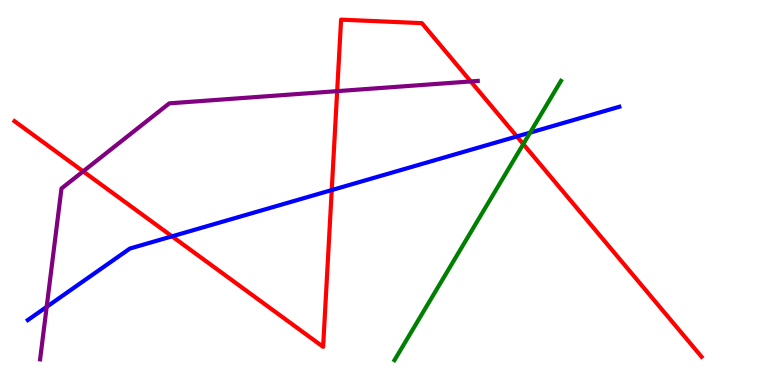[{'lines': ['blue', 'red'], 'intersections': [{'x': 2.22, 'y': 3.86}, {'x': 4.28, 'y': 5.06}, {'x': 6.67, 'y': 6.46}]}, {'lines': ['green', 'red'], 'intersections': [{'x': 6.75, 'y': 6.26}]}, {'lines': ['purple', 'red'], 'intersections': [{'x': 1.07, 'y': 5.55}, {'x': 4.35, 'y': 7.63}, {'x': 6.07, 'y': 7.88}]}, {'lines': ['blue', 'green'], 'intersections': [{'x': 6.84, 'y': 6.56}]}, {'lines': ['blue', 'purple'], 'intersections': [{'x': 0.602, 'y': 2.03}]}, {'lines': ['green', 'purple'], 'intersections': []}]